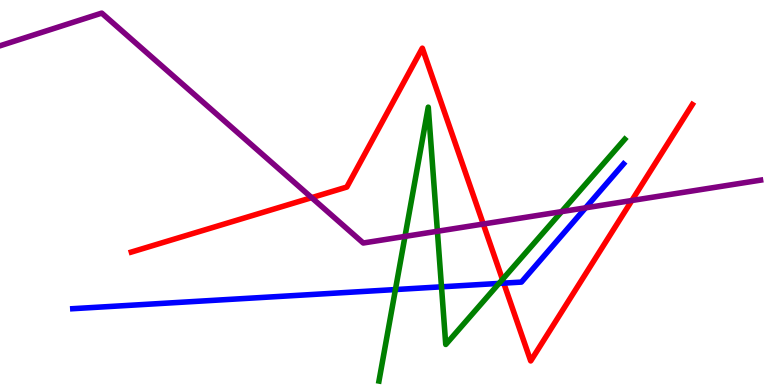[{'lines': ['blue', 'red'], 'intersections': [{'x': 6.5, 'y': 2.65}]}, {'lines': ['green', 'red'], 'intersections': [{'x': 6.48, 'y': 2.74}]}, {'lines': ['purple', 'red'], 'intersections': [{'x': 4.02, 'y': 4.87}, {'x': 6.24, 'y': 4.18}, {'x': 8.15, 'y': 4.79}]}, {'lines': ['blue', 'green'], 'intersections': [{'x': 5.1, 'y': 2.48}, {'x': 5.7, 'y': 2.55}, {'x': 6.44, 'y': 2.64}]}, {'lines': ['blue', 'purple'], 'intersections': [{'x': 7.56, 'y': 4.6}]}, {'lines': ['green', 'purple'], 'intersections': [{'x': 5.23, 'y': 3.86}, {'x': 5.64, 'y': 3.99}, {'x': 7.25, 'y': 4.5}]}]